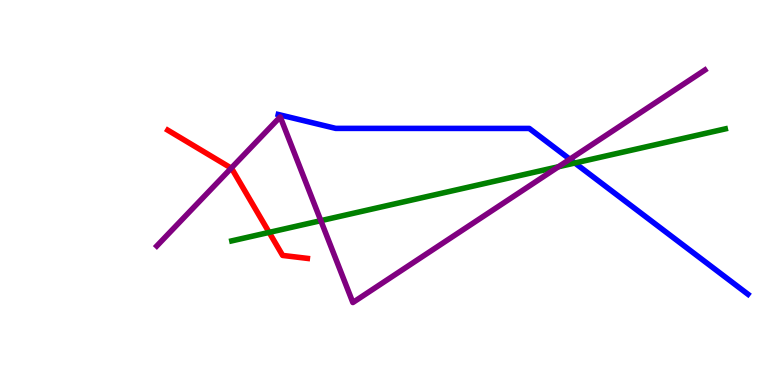[{'lines': ['blue', 'red'], 'intersections': []}, {'lines': ['green', 'red'], 'intersections': [{'x': 3.47, 'y': 3.96}]}, {'lines': ['purple', 'red'], 'intersections': [{'x': 2.98, 'y': 5.63}]}, {'lines': ['blue', 'green'], 'intersections': [{'x': 7.42, 'y': 5.77}]}, {'lines': ['blue', 'purple'], 'intersections': [{'x': 7.35, 'y': 5.86}]}, {'lines': ['green', 'purple'], 'intersections': [{'x': 4.14, 'y': 4.27}, {'x': 7.21, 'y': 5.67}]}]